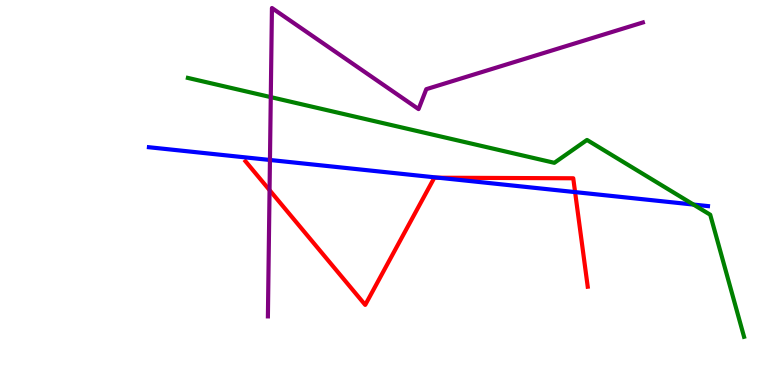[{'lines': ['blue', 'red'], 'intersections': [{'x': 5.66, 'y': 5.38}, {'x': 7.42, 'y': 5.01}]}, {'lines': ['green', 'red'], 'intersections': []}, {'lines': ['purple', 'red'], 'intersections': [{'x': 3.48, 'y': 5.06}]}, {'lines': ['blue', 'green'], 'intersections': [{'x': 8.95, 'y': 4.69}]}, {'lines': ['blue', 'purple'], 'intersections': [{'x': 3.48, 'y': 5.84}]}, {'lines': ['green', 'purple'], 'intersections': [{'x': 3.49, 'y': 7.48}]}]